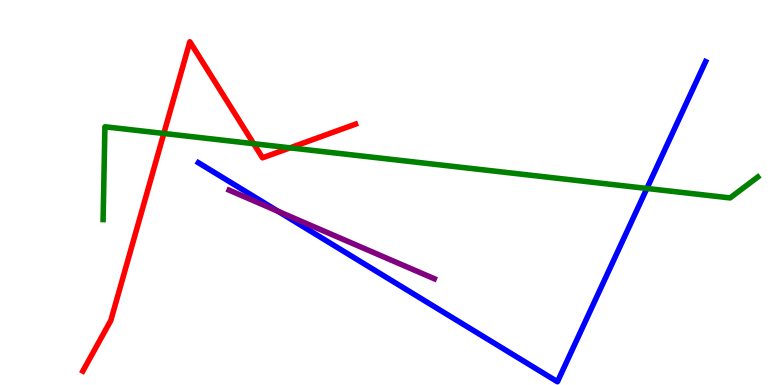[{'lines': ['blue', 'red'], 'intersections': []}, {'lines': ['green', 'red'], 'intersections': [{'x': 2.11, 'y': 6.53}, {'x': 3.27, 'y': 6.27}, {'x': 3.74, 'y': 6.16}]}, {'lines': ['purple', 'red'], 'intersections': []}, {'lines': ['blue', 'green'], 'intersections': [{'x': 8.35, 'y': 5.11}]}, {'lines': ['blue', 'purple'], 'intersections': [{'x': 3.59, 'y': 4.51}]}, {'lines': ['green', 'purple'], 'intersections': []}]